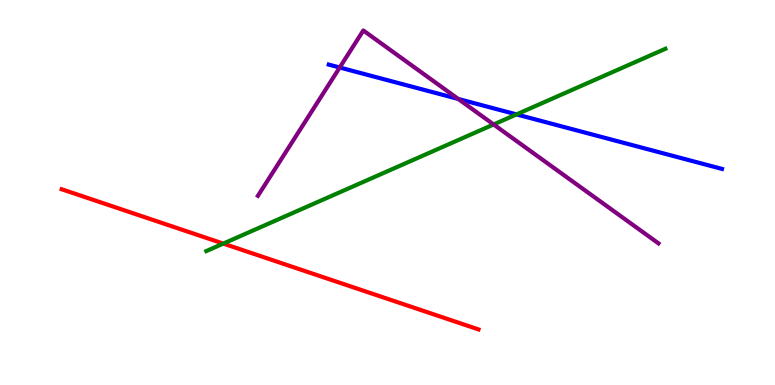[{'lines': ['blue', 'red'], 'intersections': []}, {'lines': ['green', 'red'], 'intersections': [{'x': 2.88, 'y': 3.67}]}, {'lines': ['purple', 'red'], 'intersections': []}, {'lines': ['blue', 'green'], 'intersections': [{'x': 6.66, 'y': 7.03}]}, {'lines': ['blue', 'purple'], 'intersections': [{'x': 4.38, 'y': 8.25}, {'x': 5.91, 'y': 7.43}]}, {'lines': ['green', 'purple'], 'intersections': [{'x': 6.37, 'y': 6.77}]}]